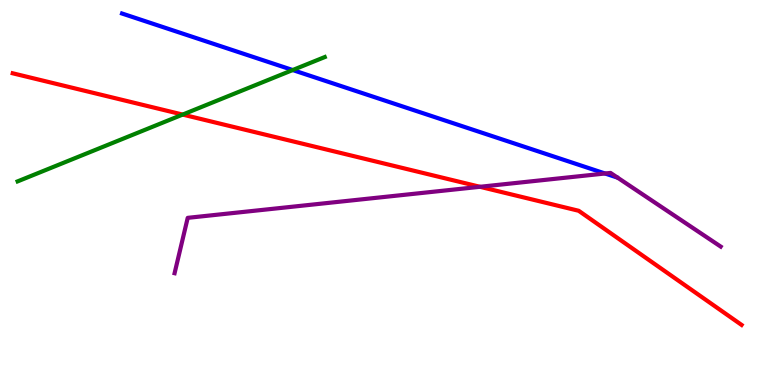[{'lines': ['blue', 'red'], 'intersections': []}, {'lines': ['green', 'red'], 'intersections': [{'x': 2.36, 'y': 7.02}]}, {'lines': ['purple', 'red'], 'intersections': [{'x': 6.19, 'y': 5.15}]}, {'lines': ['blue', 'green'], 'intersections': [{'x': 3.78, 'y': 8.18}]}, {'lines': ['blue', 'purple'], 'intersections': [{'x': 7.81, 'y': 5.49}]}, {'lines': ['green', 'purple'], 'intersections': []}]